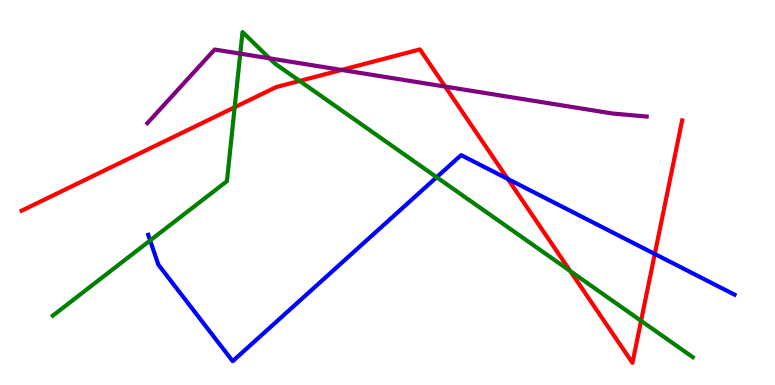[{'lines': ['blue', 'red'], 'intersections': [{'x': 6.55, 'y': 5.35}, {'x': 8.45, 'y': 3.4}]}, {'lines': ['green', 'red'], 'intersections': [{'x': 3.03, 'y': 7.21}, {'x': 3.87, 'y': 7.9}, {'x': 7.36, 'y': 2.96}, {'x': 8.27, 'y': 1.67}]}, {'lines': ['purple', 'red'], 'intersections': [{'x': 4.41, 'y': 8.18}, {'x': 5.74, 'y': 7.75}]}, {'lines': ['blue', 'green'], 'intersections': [{'x': 1.94, 'y': 3.75}, {'x': 5.63, 'y': 5.4}]}, {'lines': ['blue', 'purple'], 'intersections': []}, {'lines': ['green', 'purple'], 'intersections': [{'x': 3.1, 'y': 8.61}, {'x': 3.48, 'y': 8.48}]}]